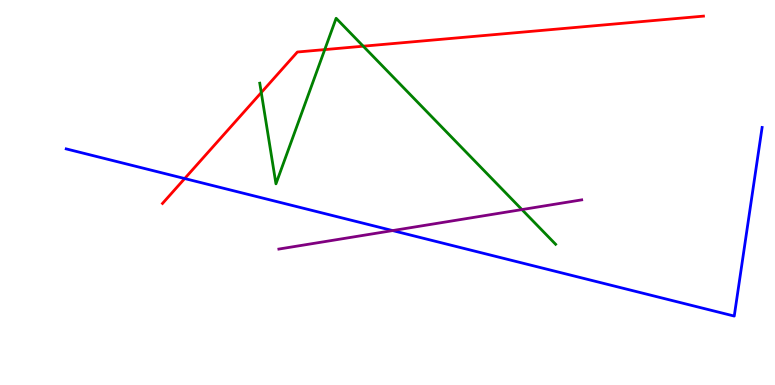[{'lines': ['blue', 'red'], 'intersections': [{'x': 2.38, 'y': 5.36}]}, {'lines': ['green', 'red'], 'intersections': [{'x': 3.37, 'y': 7.6}, {'x': 4.19, 'y': 8.71}, {'x': 4.69, 'y': 8.8}]}, {'lines': ['purple', 'red'], 'intersections': []}, {'lines': ['blue', 'green'], 'intersections': []}, {'lines': ['blue', 'purple'], 'intersections': [{'x': 5.07, 'y': 4.01}]}, {'lines': ['green', 'purple'], 'intersections': [{'x': 6.73, 'y': 4.56}]}]